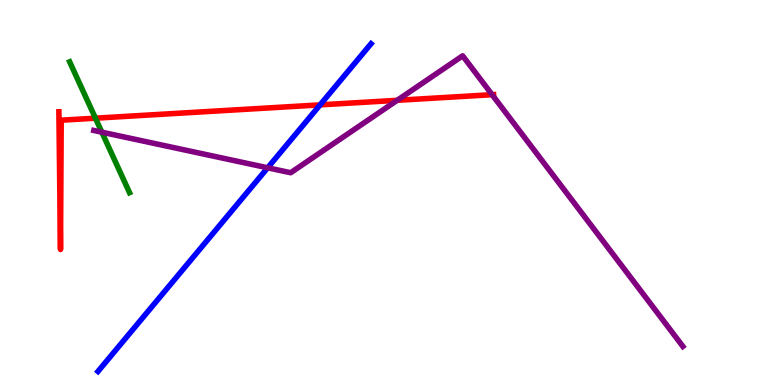[{'lines': ['blue', 'red'], 'intersections': [{'x': 4.13, 'y': 7.28}]}, {'lines': ['green', 'red'], 'intersections': [{'x': 1.23, 'y': 6.93}]}, {'lines': ['purple', 'red'], 'intersections': [{'x': 5.13, 'y': 7.39}, {'x': 6.35, 'y': 7.54}]}, {'lines': ['blue', 'green'], 'intersections': []}, {'lines': ['blue', 'purple'], 'intersections': [{'x': 3.45, 'y': 5.64}]}, {'lines': ['green', 'purple'], 'intersections': [{'x': 1.31, 'y': 6.57}]}]